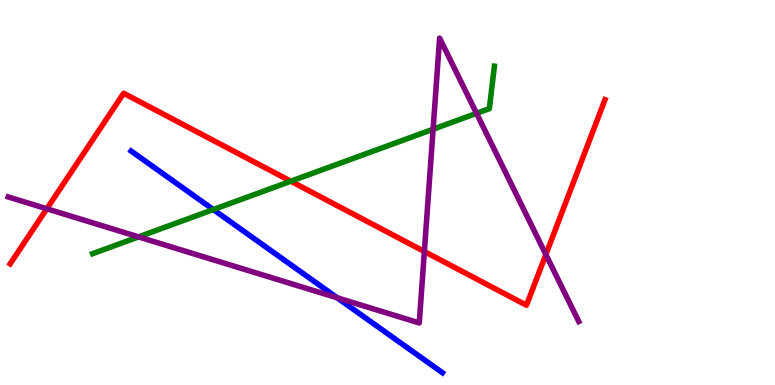[{'lines': ['blue', 'red'], 'intersections': []}, {'lines': ['green', 'red'], 'intersections': [{'x': 3.75, 'y': 5.29}]}, {'lines': ['purple', 'red'], 'intersections': [{'x': 0.604, 'y': 4.58}, {'x': 5.48, 'y': 3.47}, {'x': 7.04, 'y': 3.39}]}, {'lines': ['blue', 'green'], 'intersections': [{'x': 2.75, 'y': 4.56}]}, {'lines': ['blue', 'purple'], 'intersections': [{'x': 4.35, 'y': 2.26}]}, {'lines': ['green', 'purple'], 'intersections': [{'x': 1.79, 'y': 3.85}, {'x': 5.59, 'y': 6.64}, {'x': 6.15, 'y': 7.06}]}]